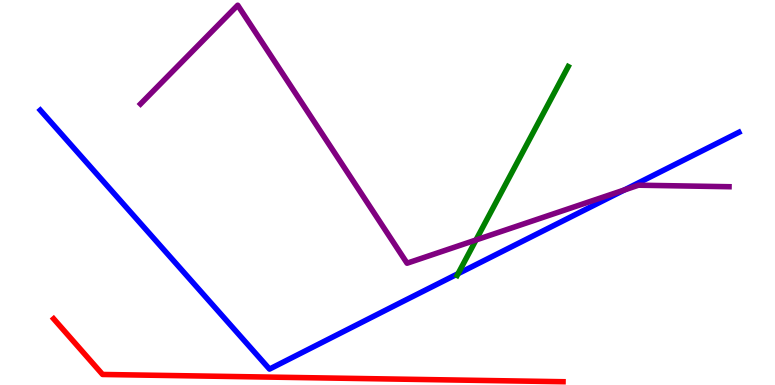[{'lines': ['blue', 'red'], 'intersections': []}, {'lines': ['green', 'red'], 'intersections': []}, {'lines': ['purple', 'red'], 'intersections': []}, {'lines': ['blue', 'green'], 'intersections': [{'x': 5.91, 'y': 2.89}]}, {'lines': ['blue', 'purple'], 'intersections': [{'x': 8.06, 'y': 5.07}]}, {'lines': ['green', 'purple'], 'intersections': [{'x': 6.14, 'y': 3.77}]}]